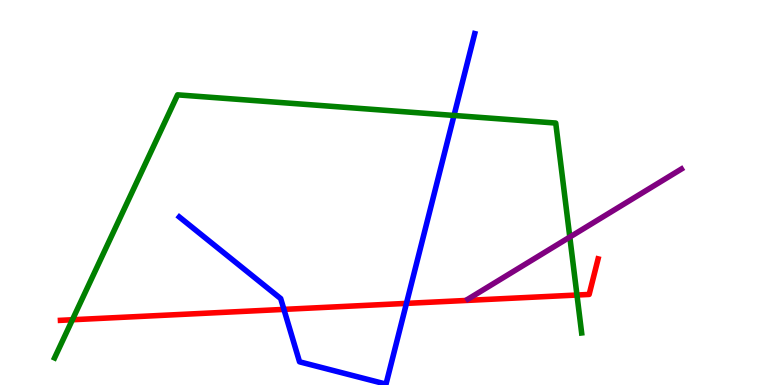[{'lines': ['blue', 'red'], 'intersections': [{'x': 3.66, 'y': 1.96}, {'x': 5.24, 'y': 2.12}]}, {'lines': ['green', 'red'], 'intersections': [{'x': 0.934, 'y': 1.69}, {'x': 7.44, 'y': 2.34}]}, {'lines': ['purple', 'red'], 'intersections': []}, {'lines': ['blue', 'green'], 'intersections': [{'x': 5.86, 'y': 7.0}]}, {'lines': ['blue', 'purple'], 'intersections': []}, {'lines': ['green', 'purple'], 'intersections': [{'x': 7.35, 'y': 3.84}]}]